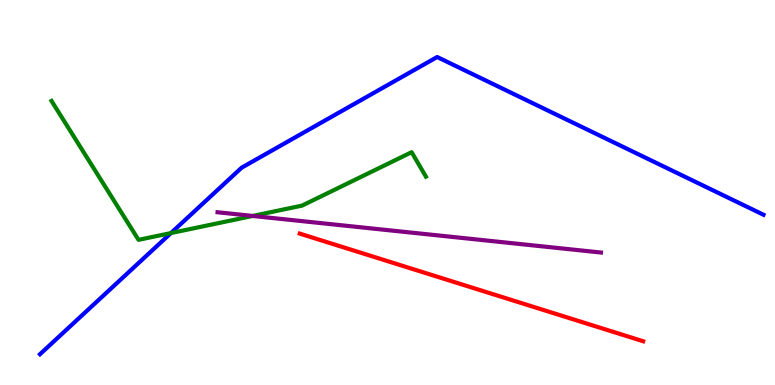[{'lines': ['blue', 'red'], 'intersections': []}, {'lines': ['green', 'red'], 'intersections': []}, {'lines': ['purple', 'red'], 'intersections': []}, {'lines': ['blue', 'green'], 'intersections': [{'x': 2.21, 'y': 3.95}]}, {'lines': ['blue', 'purple'], 'intersections': []}, {'lines': ['green', 'purple'], 'intersections': [{'x': 3.26, 'y': 4.39}]}]